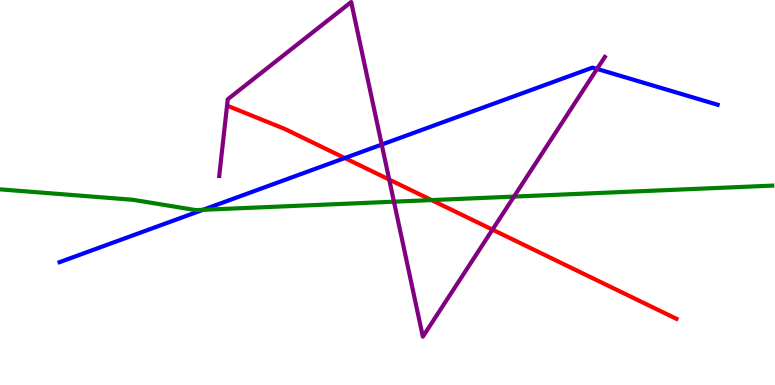[{'lines': ['blue', 'red'], 'intersections': [{'x': 4.45, 'y': 5.89}]}, {'lines': ['green', 'red'], 'intersections': [{'x': 5.57, 'y': 4.8}]}, {'lines': ['purple', 'red'], 'intersections': [{'x': 5.02, 'y': 5.34}, {'x': 6.35, 'y': 4.04}]}, {'lines': ['blue', 'green'], 'intersections': [{'x': 2.62, 'y': 4.55}]}, {'lines': ['blue', 'purple'], 'intersections': [{'x': 4.93, 'y': 6.24}, {'x': 7.7, 'y': 8.21}]}, {'lines': ['green', 'purple'], 'intersections': [{'x': 5.08, 'y': 4.76}, {'x': 6.63, 'y': 4.89}]}]